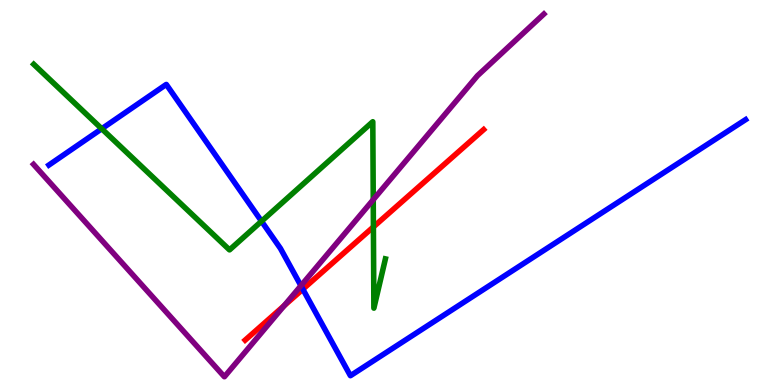[{'lines': ['blue', 'red'], 'intersections': [{'x': 3.91, 'y': 2.49}]}, {'lines': ['green', 'red'], 'intersections': [{'x': 4.82, 'y': 4.11}]}, {'lines': ['purple', 'red'], 'intersections': [{'x': 3.67, 'y': 2.06}]}, {'lines': ['blue', 'green'], 'intersections': [{'x': 1.31, 'y': 6.66}, {'x': 3.37, 'y': 4.25}]}, {'lines': ['blue', 'purple'], 'intersections': [{'x': 3.88, 'y': 2.58}]}, {'lines': ['green', 'purple'], 'intersections': [{'x': 4.82, 'y': 4.81}]}]